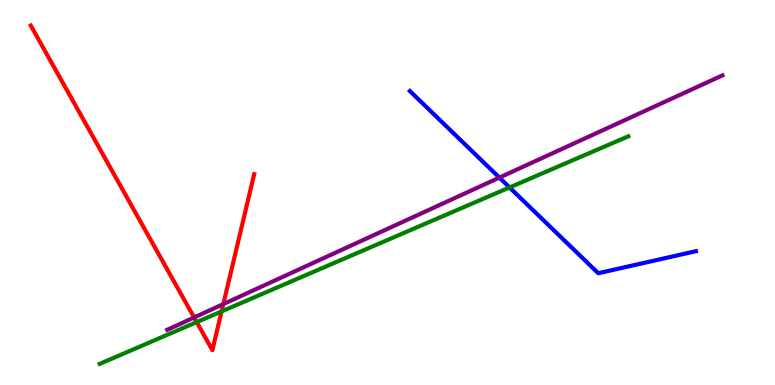[{'lines': ['blue', 'red'], 'intersections': []}, {'lines': ['green', 'red'], 'intersections': [{'x': 2.54, 'y': 1.63}, {'x': 2.86, 'y': 1.91}]}, {'lines': ['purple', 'red'], 'intersections': [{'x': 2.5, 'y': 1.75}, {'x': 2.88, 'y': 2.1}]}, {'lines': ['blue', 'green'], 'intersections': [{'x': 6.57, 'y': 5.13}]}, {'lines': ['blue', 'purple'], 'intersections': [{'x': 6.44, 'y': 5.39}]}, {'lines': ['green', 'purple'], 'intersections': []}]